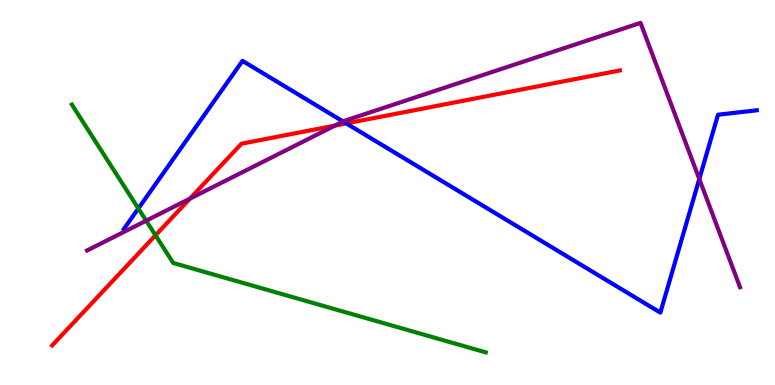[{'lines': ['blue', 'red'], 'intersections': [{'x': 4.47, 'y': 6.79}]}, {'lines': ['green', 'red'], 'intersections': [{'x': 2.01, 'y': 3.89}]}, {'lines': ['purple', 'red'], 'intersections': [{'x': 2.45, 'y': 4.84}, {'x': 4.32, 'y': 6.74}]}, {'lines': ['blue', 'green'], 'intersections': [{'x': 1.79, 'y': 4.58}]}, {'lines': ['blue', 'purple'], 'intersections': [{'x': 4.43, 'y': 6.84}, {'x': 9.02, 'y': 5.35}]}, {'lines': ['green', 'purple'], 'intersections': [{'x': 1.89, 'y': 4.27}]}]